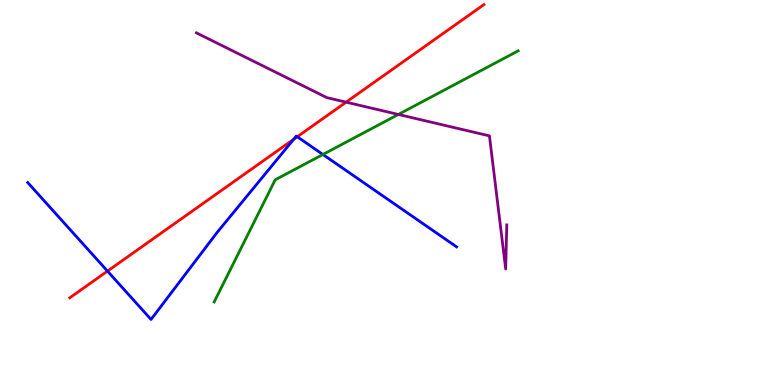[{'lines': ['blue', 'red'], 'intersections': [{'x': 1.39, 'y': 2.96}, {'x': 3.79, 'y': 6.38}, {'x': 3.84, 'y': 6.45}]}, {'lines': ['green', 'red'], 'intersections': []}, {'lines': ['purple', 'red'], 'intersections': [{'x': 4.47, 'y': 7.35}]}, {'lines': ['blue', 'green'], 'intersections': [{'x': 4.17, 'y': 5.99}]}, {'lines': ['blue', 'purple'], 'intersections': []}, {'lines': ['green', 'purple'], 'intersections': [{'x': 5.14, 'y': 7.03}]}]